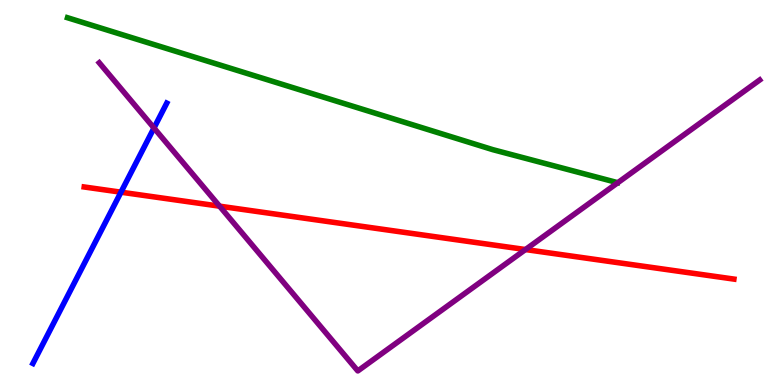[{'lines': ['blue', 'red'], 'intersections': [{'x': 1.56, 'y': 5.01}]}, {'lines': ['green', 'red'], 'intersections': []}, {'lines': ['purple', 'red'], 'intersections': [{'x': 2.83, 'y': 4.64}, {'x': 6.78, 'y': 3.52}]}, {'lines': ['blue', 'green'], 'intersections': []}, {'lines': ['blue', 'purple'], 'intersections': [{'x': 1.99, 'y': 6.68}]}, {'lines': ['green', 'purple'], 'intersections': []}]